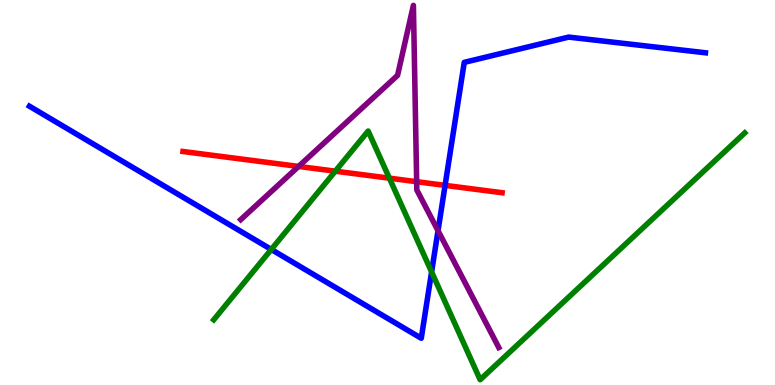[{'lines': ['blue', 'red'], 'intersections': [{'x': 5.74, 'y': 5.19}]}, {'lines': ['green', 'red'], 'intersections': [{'x': 4.33, 'y': 5.55}, {'x': 5.02, 'y': 5.37}]}, {'lines': ['purple', 'red'], 'intersections': [{'x': 3.85, 'y': 5.68}, {'x': 5.38, 'y': 5.28}]}, {'lines': ['blue', 'green'], 'intersections': [{'x': 3.5, 'y': 3.52}, {'x': 5.57, 'y': 2.94}]}, {'lines': ['blue', 'purple'], 'intersections': [{'x': 5.65, 'y': 4.01}]}, {'lines': ['green', 'purple'], 'intersections': []}]